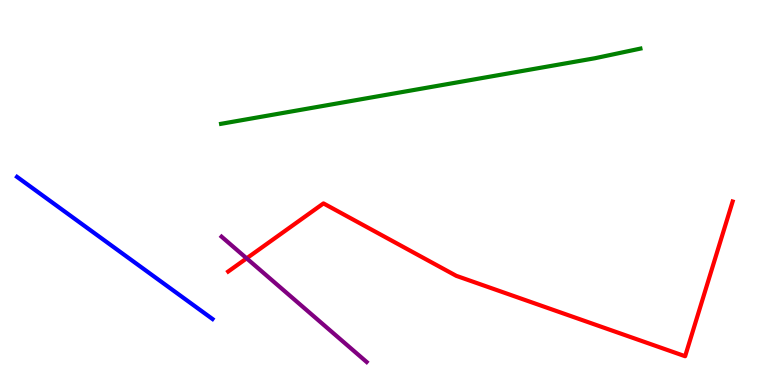[{'lines': ['blue', 'red'], 'intersections': []}, {'lines': ['green', 'red'], 'intersections': []}, {'lines': ['purple', 'red'], 'intersections': [{'x': 3.18, 'y': 3.29}]}, {'lines': ['blue', 'green'], 'intersections': []}, {'lines': ['blue', 'purple'], 'intersections': []}, {'lines': ['green', 'purple'], 'intersections': []}]